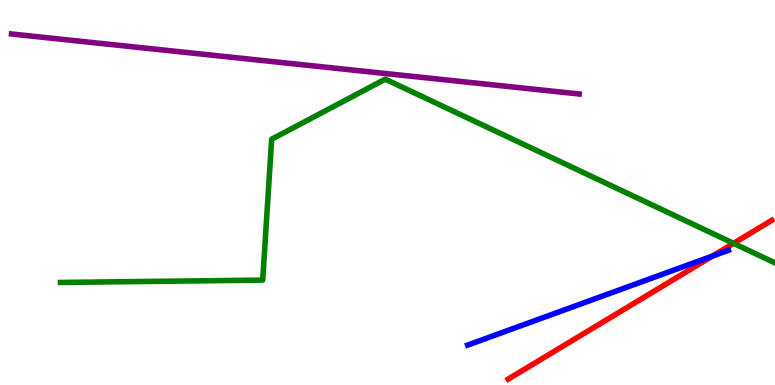[{'lines': ['blue', 'red'], 'intersections': [{'x': 9.19, 'y': 3.35}]}, {'lines': ['green', 'red'], 'intersections': [{'x': 9.47, 'y': 3.68}]}, {'lines': ['purple', 'red'], 'intersections': []}, {'lines': ['blue', 'green'], 'intersections': []}, {'lines': ['blue', 'purple'], 'intersections': []}, {'lines': ['green', 'purple'], 'intersections': []}]